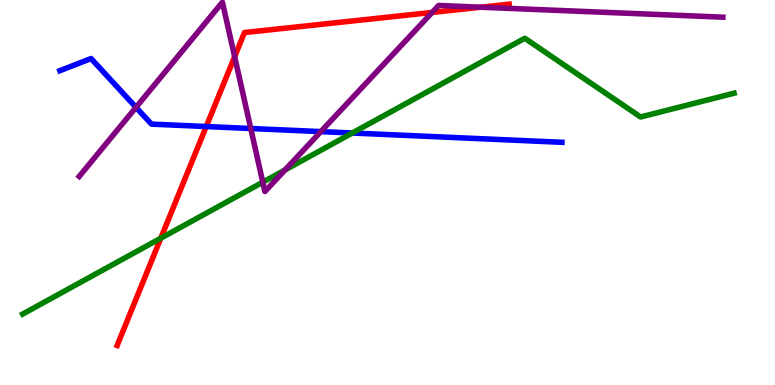[{'lines': ['blue', 'red'], 'intersections': [{'x': 2.66, 'y': 6.71}]}, {'lines': ['green', 'red'], 'intersections': [{'x': 2.07, 'y': 3.81}]}, {'lines': ['purple', 'red'], 'intersections': [{'x': 3.03, 'y': 8.53}, {'x': 5.58, 'y': 9.68}, {'x': 6.2, 'y': 9.81}]}, {'lines': ['blue', 'green'], 'intersections': [{'x': 4.55, 'y': 6.55}]}, {'lines': ['blue', 'purple'], 'intersections': [{'x': 1.75, 'y': 7.21}, {'x': 3.24, 'y': 6.66}, {'x': 4.14, 'y': 6.58}]}, {'lines': ['green', 'purple'], 'intersections': [{'x': 3.39, 'y': 5.27}, {'x': 3.68, 'y': 5.59}]}]